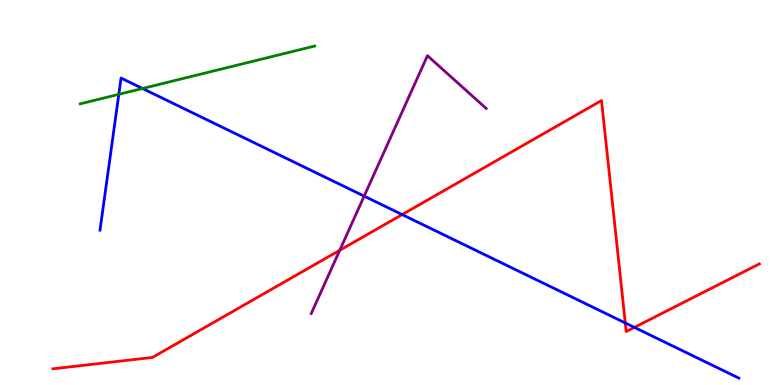[{'lines': ['blue', 'red'], 'intersections': [{'x': 5.19, 'y': 4.43}, {'x': 8.07, 'y': 1.61}, {'x': 8.19, 'y': 1.5}]}, {'lines': ['green', 'red'], 'intersections': []}, {'lines': ['purple', 'red'], 'intersections': [{'x': 4.38, 'y': 3.5}]}, {'lines': ['blue', 'green'], 'intersections': [{'x': 1.53, 'y': 7.55}, {'x': 1.84, 'y': 7.7}]}, {'lines': ['blue', 'purple'], 'intersections': [{'x': 4.7, 'y': 4.91}]}, {'lines': ['green', 'purple'], 'intersections': []}]